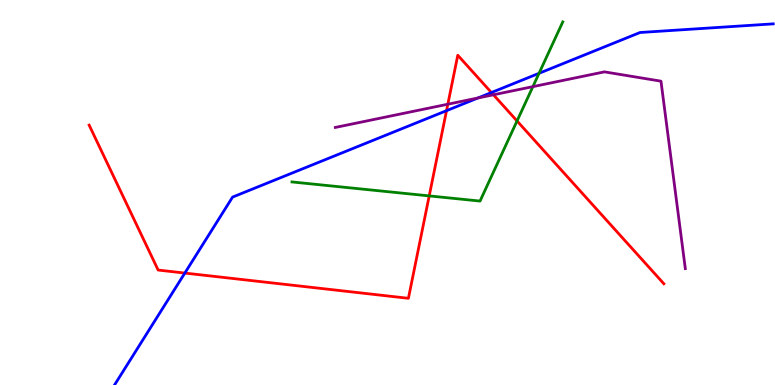[{'lines': ['blue', 'red'], 'intersections': [{'x': 2.38, 'y': 2.91}, {'x': 5.76, 'y': 7.13}, {'x': 6.34, 'y': 7.6}]}, {'lines': ['green', 'red'], 'intersections': [{'x': 5.54, 'y': 4.91}, {'x': 6.67, 'y': 6.86}]}, {'lines': ['purple', 'red'], 'intersections': [{'x': 5.78, 'y': 7.29}, {'x': 6.37, 'y': 7.54}]}, {'lines': ['blue', 'green'], 'intersections': [{'x': 6.96, 'y': 8.1}]}, {'lines': ['blue', 'purple'], 'intersections': [{'x': 6.17, 'y': 7.45}]}, {'lines': ['green', 'purple'], 'intersections': [{'x': 6.88, 'y': 7.75}]}]